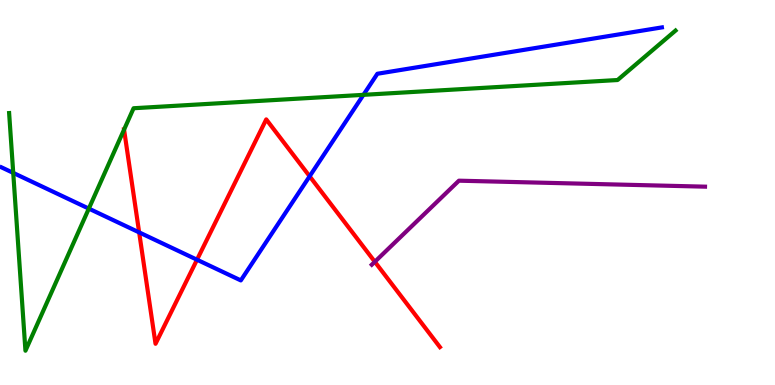[{'lines': ['blue', 'red'], 'intersections': [{'x': 1.8, 'y': 3.96}, {'x': 2.54, 'y': 3.25}, {'x': 4.0, 'y': 5.42}]}, {'lines': ['green', 'red'], 'intersections': [{'x': 1.6, 'y': 6.63}]}, {'lines': ['purple', 'red'], 'intersections': [{'x': 4.84, 'y': 3.2}]}, {'lines': ['blue', 'green'], 'intersections': [{'x': 0.171, 'y': 5.51}, {'x': 1.15, 'y': 4.58}, {'x': 4.69, 'y': 7.54}]}, {'lines': ['blue', 'purple'], 'intersections': []}, {'lines': ['green', 'purple'], 'intersections': []}]